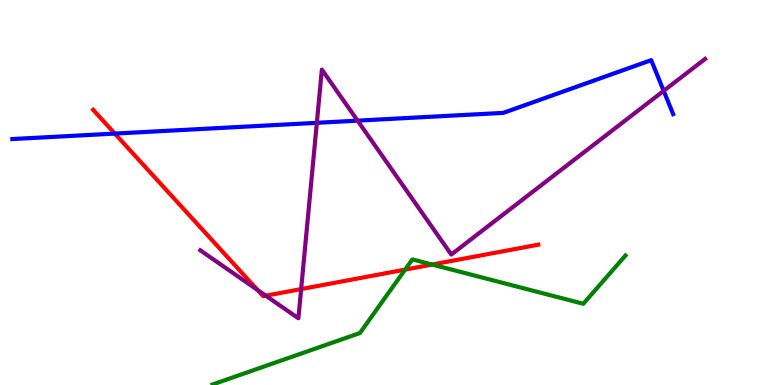[{'lines': ['blue', 'red'], 'intersections': [{'x': 1.48, 'y': 6.53}]}, {'lines': ['green', 'red'], 'intersections': [{'x': 5.23, 'y': 3.0}, {'x': 5.58, 'y': 3.13}]}, {'lines': ['purple', 'red'], 'intersections': [{'x': 3.32, 'y': 2.47}, {'x': 3.43, 'y': 2.32}, {'x': 3.89, 'y': 2.49}]}, {'lines': ['blue', 'green'], 'intersections': []}, {'lines': ['blue', 'purple'], 'intersections': [{'x': 4.09, 'y': 6.81}, {'x': 4.61, 'y': 6.87}, {'x': 8.56, 'y': 7.64}]}, {'lines': ['green', 'purple'], 'intersections': []}]